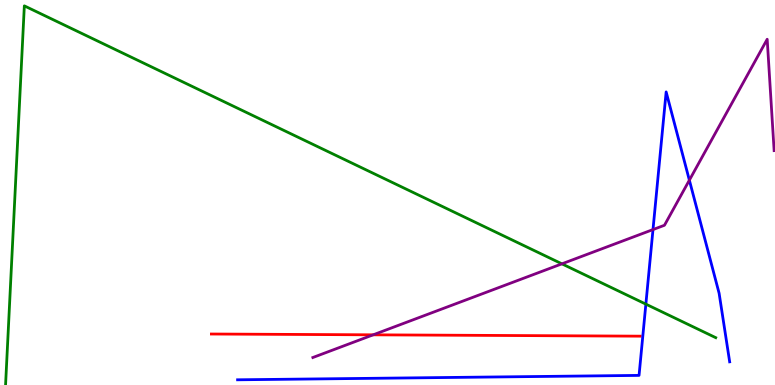[{'lines': ['blue', 'red'], 'intersections': []}, {'lines': ['green', 'red'], 'intersections': []}, {'lines': ['purple', 'red'], 'intersections': [{'x': 4.82, 'y': 1.3}]}, {'lines': ['blue', 'green'], 'intersections': [{'x': 8.33, 'y': 2.1}]}, {'lines': ['blue', 'purple'], 'intersections': [{'x': 8.43, 'y': 4.04}, {'x': 8.9, 'y': 5.32}]}, {'lines': ['green', 'purple'], 'intersections': [{'x': 7.25, 'y': 3.15}]}]